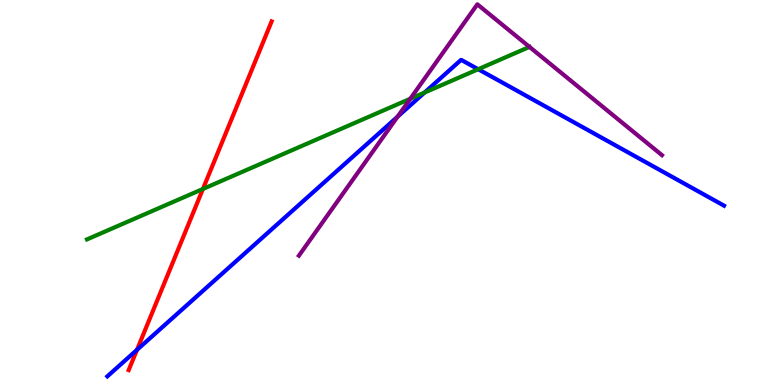[{'lines': ['blue', 'red'], 'intersections': [{'x': 1.77, 'y': 0.913}]}, {'lines': ['green', 'red'], 'intersections': [{'x': 2.62, 'y': 5.09}]}, {'lines': ['purple', 'red'], 'intersections': []}, {'lines': ['blue', 'green'], 'intersections': [{'x': 5.48, 'y': 7.6}, {'x': 6.17, 'y': 8.2}]}, {'lines': ['blue', 'purple'], 'intersections': [{'x': 5.13, 'y': 6.97}]}, {'lines': ['green', 'purple'], 'intersections': [{'x': 5.29, 'y': 7.43}, {'x': 6.83, 'y': 8.78}]}]